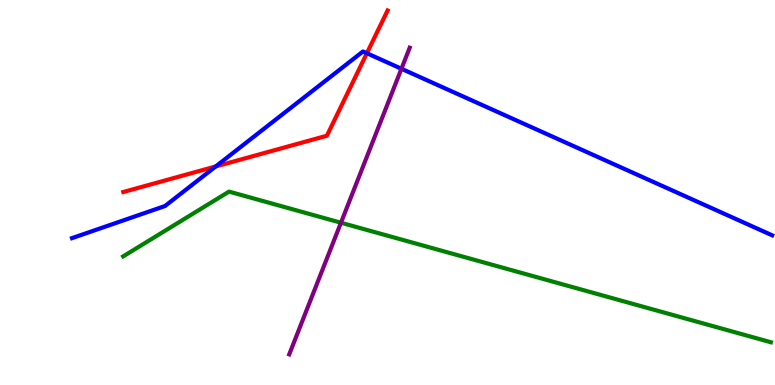[{'lines': ['blue', 'red'], 'intersections': [{'x': 2.78, 'y': 5.68}, {'x': 4.73, 'y': 8.62}]}, {'lines': ['green', 'red'], 'intersections': []}, {'lines': ['purple', 'red'], 'intersections': []}, {'lines': ['blue', 'green'], 'intersections': []}, {'lines': ['blue', 'purple'], 'intersections': [{'x': 5.18, 'y': 8.21}]}, {'lines': ['green', 'purple'], 'intersections': [{'x': 4.4, 'y': 4.21}]}]